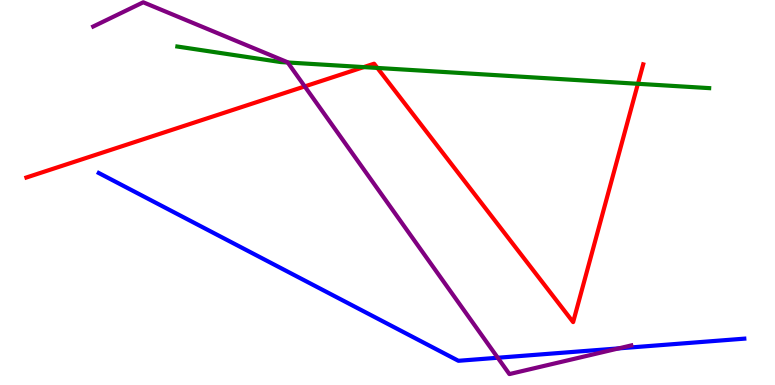[{'lines': ['blue', 'red'], 'intersections': []}, {'lines': ['green', 'red'], 'intersections': [{'x': 4.69, 'y': 8.26}, {'x': 4.87, 'y': 8.24}, {'x': 8.23, 'y': 7.82}]}, {'lines': ['purple', 'red'], 'intersections': [{'x': 3.93, 'y': 7.76}]}, {'lines': ['blue', 'green'], 'intersections': []}, {'lines': ['blue', 'purple'], 'intersections': [{'x': 6.42, 'y': 0.708}, {'x': 7.98, 'y': 0.951}]}, {'lines': ['green', 'purple'], 'intersections': [{'x': 3.71, 'y': 8.38}]}]